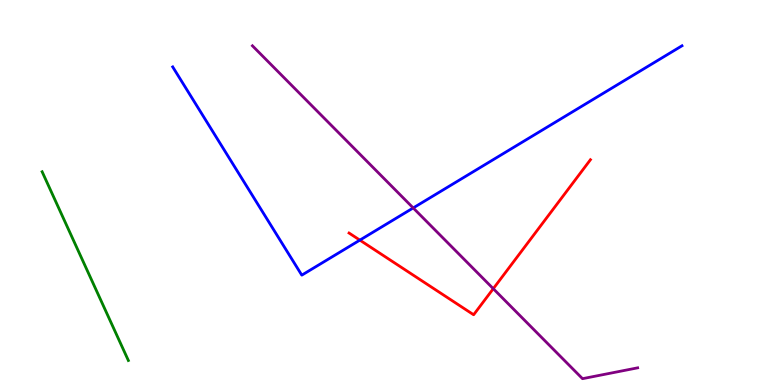[{'lines': ['blue', 'red'], 'intersections': [{'x': 4.64, 'y': 3.76}]}, {'lines': ['green', 'red'], 'intersections': []}, {'lines': ['purple', 'red'], 'intersections': [{'x': 6.36, 'y': 2.5}]}, {'lines': ['blue', 'green'], 'intersections': []}, {'lines': ['blue', 'purple'], 'intersections': [{'x': 5.33, 'y': 4.6}]}, {'lines': ['green', 'purple'], 'intersections': []}]